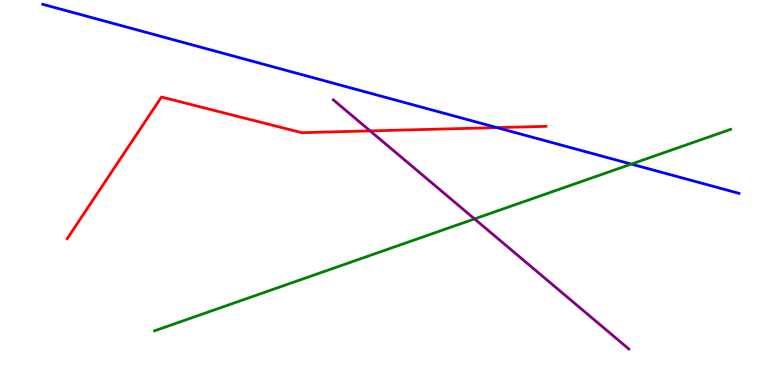[{'lines': ['blue', 'red'], 'intersections': [{'x': 6.41, 'y': 6.69}]}, {'lines': ['green', 'red'], 'intersections': []}, {'lines': ['purple', 'red'], 'intersections': [{'x': 4.78, 'y': 6.6}]}, {'lines': ['blue', 'green'], 'intersections': [{'x': 8.15, 'y': 5.74}]}, {'lines': ['blue', 'purple'], 'intersections': []}, {'lines': ['green', 'purple'], 'intersections': [{'x': 6.12, 'y': 4.31}]}]